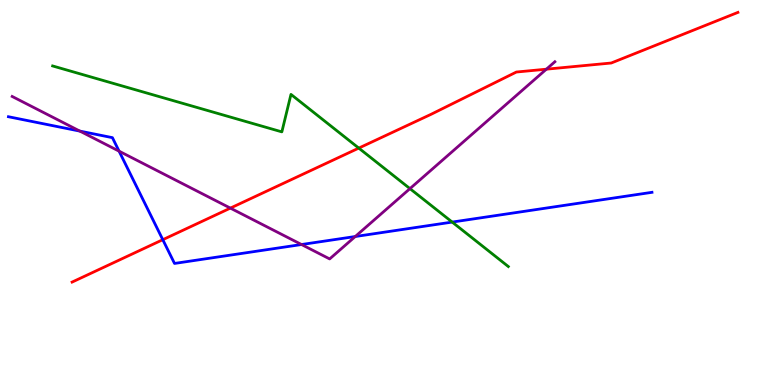[{'lines': ['blue', 'red'], 'intersections': [{'x': 2.1, 'y': 3.77}]}, {'lines': ['green', 'red'], 'intersections': [{'x': 4.63, 'y': 6.15}]}, {'lines': ['purple', 'red'], 'intersections': [{'x': 2.97, 'y': 4.59}, {'x': 7.05, 'y': 8.2}]}, {'lines': ['blue', 'green'], 'intersections': [{'x': 5.83, 'y': 4.23}]}, {'lines': ['blue', 'purple'], 'intersections': [{'x': 1.03, 'y': 6.59}, {'x': 1.54, 'y': 6.07}, {'x': 3.89, 'y': 3.65}, {'x': 4.58, 'y': 3.86}]}, {'lines': ['green', 'purple'], 'intersections': [{'x': 5.29, 'y': 5.1}]}]